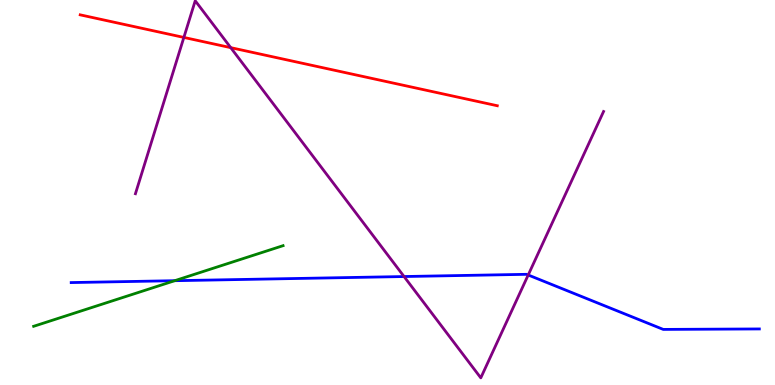[{'lines': ['blue', 'red'], 'intersections': []}, {'lines': ['green', 'red'], 'intersections': []}, {'lines': ['purple', 'red'], 'intersections': [{'x': 2.37, 'y': 9.03}, {'x': 2.98, 'y': 8.76}]}, {'lines': ['blue', 'green'], 'intersections': [{'x': 2.25, 'y': 2.71}]}, {'lines': ['blue', 'purple'], 'intersections': [{'x': 5.21, 'y': 2.82}, {'x': 6.82, 'y': 2.86}]}, {'lines': ['green', 'purple'], 'intersections': []}]